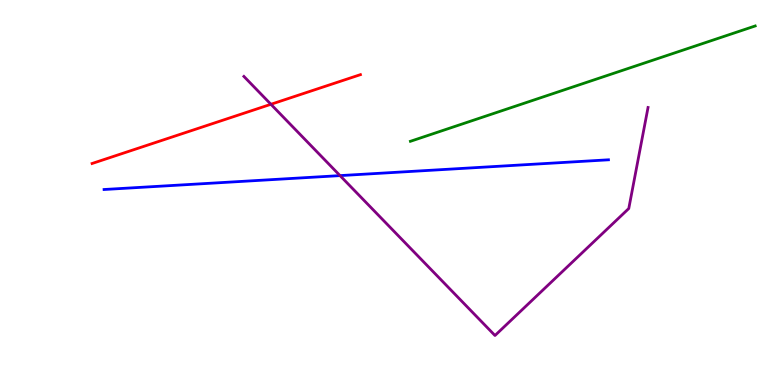[{'lines': ['blue', 'red'], 'intersections': []}, {'lines': ['green', 'red'], 'intersections': []}, {'lines': ['purple', 'red'], 'intersections': [{'x': 3.5, 'y': 7.29}]}, {'lines': ['blue', 'green'], 'intersections': []}, {'lines': ['blue', 'purple'], 'intersections': [{'x': 4.39, 'y': 5.44}]}, {'lines': ['green', 'purple'], 'intersections': []}]